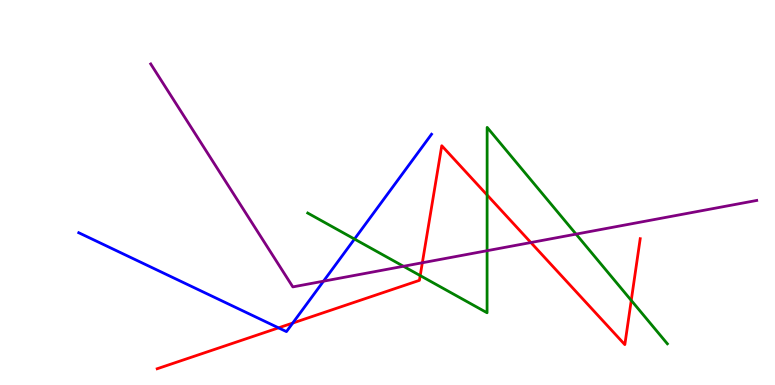[{'lines': ['blue', 'red'], 'intersections': [{'x': 3.59, 'y': 1.48}, {'x': 3.78, 'y': 1.61}]}, {'lines': ['green', 'red'], 'intersections': [{'x': 5.42, 'y': 2.84}, {'x': 6.29, 'y': 4.94}, {'x': 8.15, 'y': 2.2}]}, {'lines': ['purple', 'red'], 'intersections': [{'x': 5.45, 'y': 3.17}, {'x': 6.85, 'y': 3.7}]}, {'lines': ['blue', 'green'], 'intersections': [{'x': 4.57, 'y': 3.79}]}, {'lines': ['blue', 'purple'], 'intersections': [{'x': 4.17, 'y': 2.7}]}, {'lines': ['green', 'purple'], 'intersections': [{'x': 5.21, 'y': 3.08}, {'x': 6.29, 'y': 3.49}, {'x': 7.43, 'y': 3.92}]}]